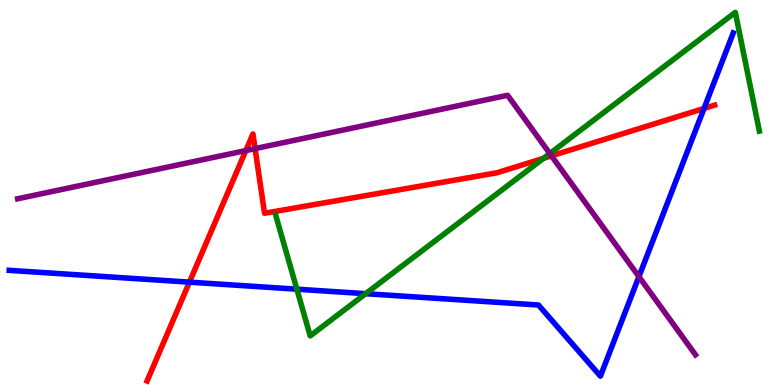[{'lines': ['blue', 'red'], 'intersections': [{'x': 2.44, 'y': 2.67}, {'x': 9.08, 'y': 7.18}]}, {'lines': ['green', 'red'], 'intersections': [{'x': 7.01, 'y': 5.89}]}, {'lines': ['purple', 'red'], 'intersections': [{'x': 3.17, 'y': 6.09}, {'x': 3.29, 'y': 6.14}, {'x': 7.12, 'y': 5.95}]}, {'lines': ['blue', 'green'], 'intersections': [{'x': 3.83, 'y': 2.49}, {'x': 4.72, 'y': 2.37}]}, {'lines': ['blue', 'purple'], 'intersections': [{'x': 8.24, 'y': 2.81}]}, {'lines': ['green', 'purple'], 'intersections': [{'x': 7.09, 'y': 6.01}]}]